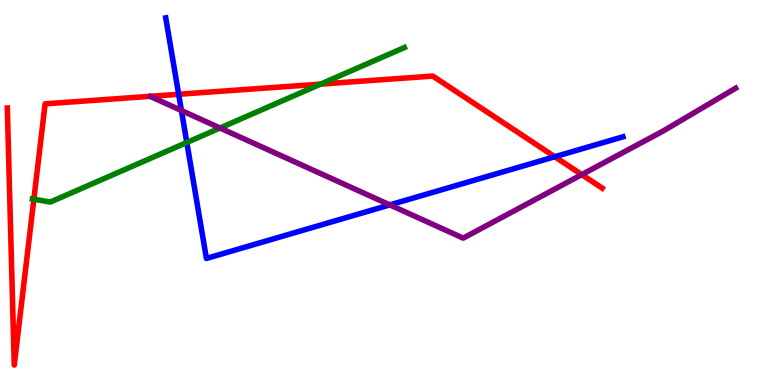[{'lines': ['blue', 'red'], 'intersections': [{'x': 2.31, 'y': 7.55}, {'x': 7.16, 'y': 5.93}]}, {'lines': ['green', 'red'], 'intersections': [{'x': 0.437, 'y': 4.83}, {'x': 4.14, 'y': 7.82}]}, {'lines': ['purple', 'red'], 'intersections': [{'x': 7.51, 'y': 5.46}]}, {'lines': ['blue', 'green'], 'intersections': [{'x': 2.41, 'y': 6.3}]}, {'lines': ['blue', 'purple'], 'intersections': [{'x': 2.34, 'y': 7.13}, {'x': 5.03, 'y': 4.68}]}, {'lines': ['green', 'purple'], 'intersections': [{'x': 2.84, 'y': 6.68}]}]